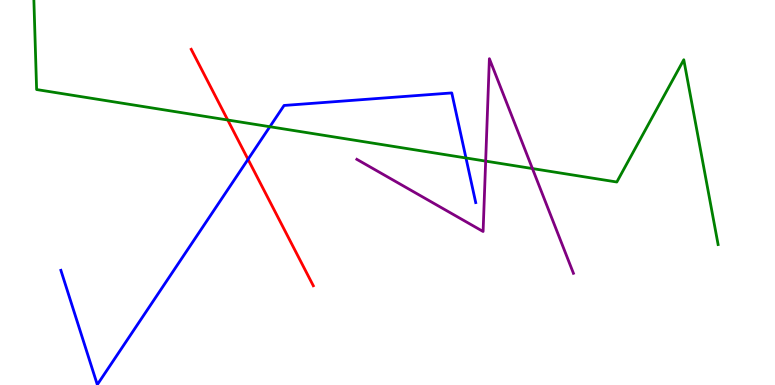[{'lines': ['blue', 'red'], 'intersections': [{'x': 3.2, 'y': 5.86}]}, {'lines': ['green', 'red'], 'intersections': [{'x': 2.94, 'y': 6.88}]}, {'lines': ['purple', 'red'], 'intersections': []}, {'lines': ['blue', 'green'], 'intersections': [{'x': 3.48, 'y': 6.71}, {'x': 6.01, 'y': 5.9}]}, {'lines': ['blue', 'purple'], 'intersections': []}, {'lines': ['green', 'purple'], 'intersections': [{'x': 6.27, 'y': 5.82}, {'x': 6.87, 'y': 5.62}]}]